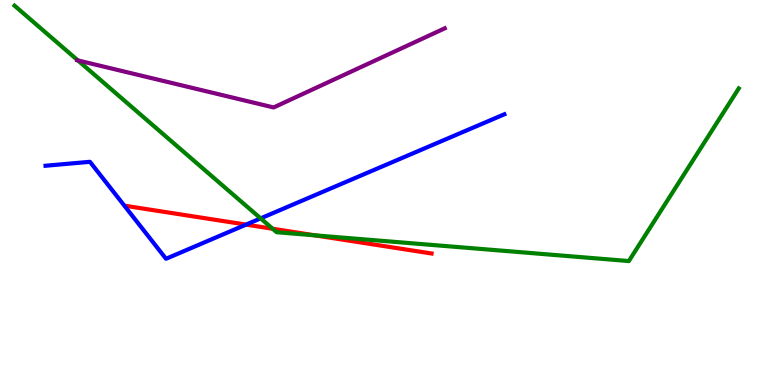[{'lines': ['blue', 'red'], 'intersections': [{'x': 3.17, 'y': 4.17}]}, {'lines': ['green', 'red'], 'intersections': [{'x': 3.52, 'y': 4.06}, {'x': 4.07, 'y': 3.89}]}, {'lines': ['purple', 'red'], 'intersections': []}, {'lines': ['blue', 'green'], 'intersections': [{'x': 3.36, 'y': 4.33}]}, {'lines': ['blue', 'purple'], 'intersections': []}, {'lines': ['green', 'purple'], 'intersections': [{'x': 1.0, 'y': 8.43}]}]